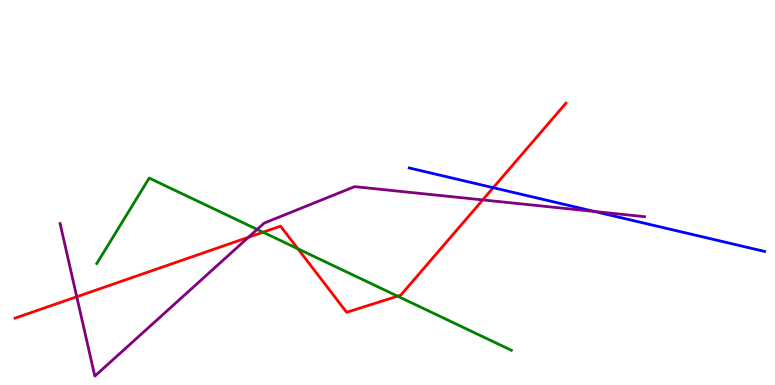[{'lines': ['blue', 'red'], 'intersections': [{'x': 6.36, 'y': 5.12}]}, {'lines': ['green', 'red'], 'intersections': [{'x': 3.39, 'y': 3.97}, {'x': 3.84, 'y': 3.54}, {'x': 5.13, 'y': 2.31}]}, {'lines': ['purple', 'red'], 'intersections': [{'x': 0.99, 'y': 2.29}, {'x': 3.21, 'y': 3.84}, {'x': 6.23, 'y': 4.81}]}, {'lines': ['blue', 'green'], 'intersections': []}, {'lines': ['blue', 'purple'], 'intersections': [{'x': 7.67, 'y': 4.51}]}, {'lines': ['green', 'purple'], 'intersections': [{'x': 3.32, 'y': 4.04}]}]